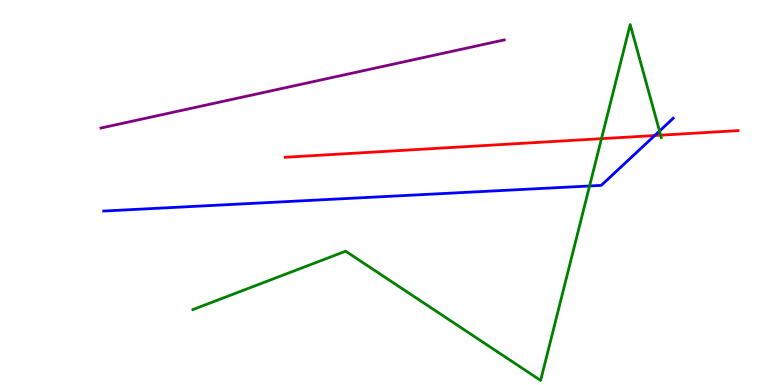[{'lines': ['blue', 'red'], 'intersections': [{'x': 8.45, 'y': 6.48}]}, {'lines': ['green', 'red'], 'intersections': [{'x': 7.76, 'y': 6.4}, {'x': 8.52, 'y': 6.49}]}, {'lines': ['purple', 'red'], 'intersections': []}, {'lines': ['blue', 'green'], 'intersections': [{'x': 7.61, 'y': 5.17}, {'x': 8.51, 'y': 6.6}]}, {'lines': ['blue', 'purple'], 'intersections': []}, {'lines': ['green', 'purple'], 'intersections': []}]